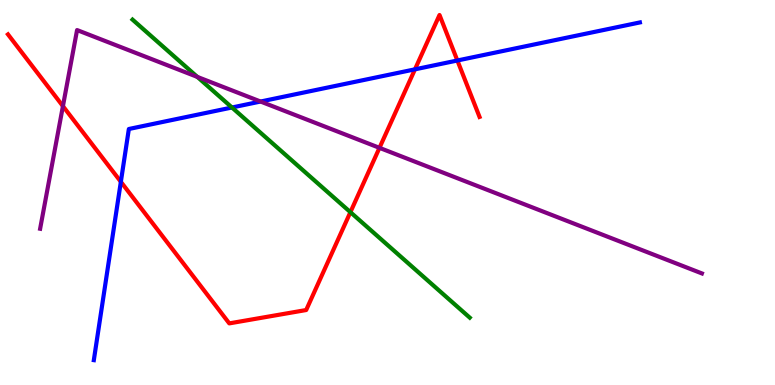[{'lines': ['blue', 'red'], 'intersections': [{'x': 1.56, 'y': 5.28}, {'x': 5.35, 'y': 8.2}, {'x': 5.9, 'y': 8.43}]}, {'lines': ['green', 'red'], 'intersections': [{'x': 4.52, 'y': 4.49}]}, {'lines': ['purple', 'red'], 'intersections': [{'x': 0.812, 'y': 7.24}, {'x': 4.9, 'y': 6.16}]}, {'lines': ['blue', 'green'], 'intersections': [{'x': 2.99, 'y': 7.21}]}, {'lines': ['blue', 'purple'], 'intersections': [{'x': 3.36, 'y': 7.36}]}, {'lines': ['green', 'purple'], 'intersections': [{'x': 2.55, 'y': 8.0}]}]